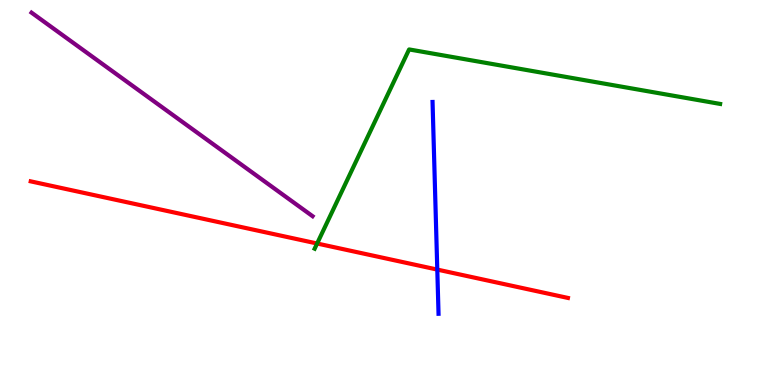[{'lines': ['blue', 'red'], 'intersections': [{'x': 5.64, 'y': 3.0}]}, {'lines': ['green', 'red'], 'intersections': [{'x': 4.09, 'y': 3.68}]}, {'lines': ['purple', 'red'], 'intersections': []}, {'lines': ['blue', 'green'], 'intersections': []}, {'lines': ['blue', 'purple'], 'intersections': []}, {'lines': ['green', 'purple'], 'intersections': []}]